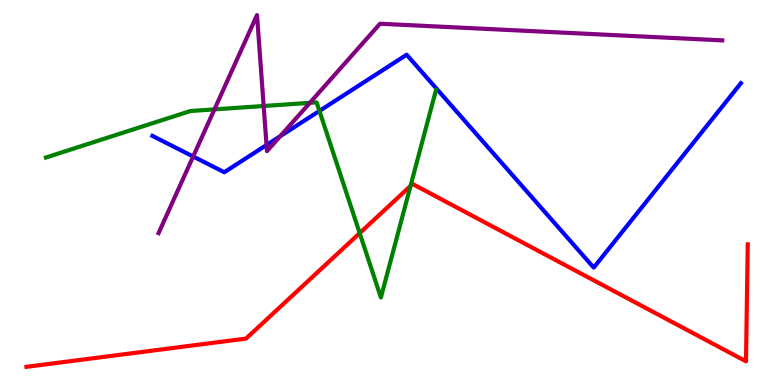[{'lines': ['blue', 'red'], 'intersections': []}, {'lines': ['green', 'red'], 'intersections': [{'x': 4.64, 'y': 3.94}, {'x': 5.3, 'y': 5.17}]}, {'lines': ['purple', 'red'], 'intersections': []}, {'lines': ['blue', 'green'], 'intersections': [{'x': 4.12, 'y': 7.12}]}, {'lines': ['blue', 'purple'], 'intersections': [{'x': 2.49, 'y': 5.94}, {'x': 3.44, 'y': 6.23}, {'x': 3.62, 'y': 6.46}]}, {'lines': ['green', 'purple'], 'intersections': [{'x': 2.77, 'y': 7.16}, {'x': 3.4, 'y': 7.25}, {'x': 4.0, 'y': 7.33}]}]